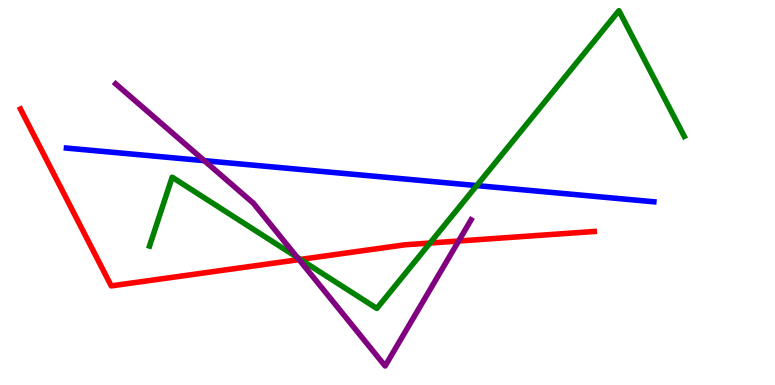[{'lines': ['blue', 'red'], 'intersections': []}, {'lines': ['green', 'red'], 'intersections': [{'x': 3.88, 'y': 3.26}, {'x': 5.55, 'y': 3.69}]}, {'lines': ['purple', 'red'], 'intersections': [{'x': 3.86, 'y': 3.26}, {'x': 5.92, 'y': 3.74}]}, {'lines': ['blue', 'green'], 'intersections': [{'x': 6.15, 'y': 5.18}]}, {'lines': ['blue', 'purple'], 'intersections': [{'x': 2.64, 'y': 5.83}]}, {'lines': ['green', 'purple'], 'intersections': [{'x': 3.84, 'y': 3.31}]}]